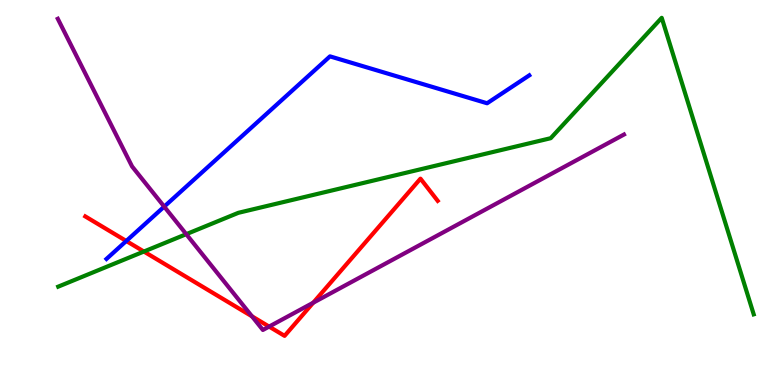[{'lines': ['blue', 'red'], 'intersections': [{'x': 1.63, 'y': 3.74}]}, {'lines': ['green', 'red'], 'intersections': [{'x': 1.86, 'y': 3.47}]}, {'lines': ['purple', 'red'], 'intersections': [{'x': 3.25, 'y': 1.78}, {'x': 3.47, 'y': 1.52}, {'x': 4.04, 'y': 2.14}]}, {'lines': ['blue', 'green'], 'intersections': []}, {'lines': ['blue', 'purple'], 'intersections': [{'x': 2.12, 'y': 4.63}]}, {'lines': ['green', 'purple'], 'intersections': [{'x': 2.4, 'y': 3.92}]}]